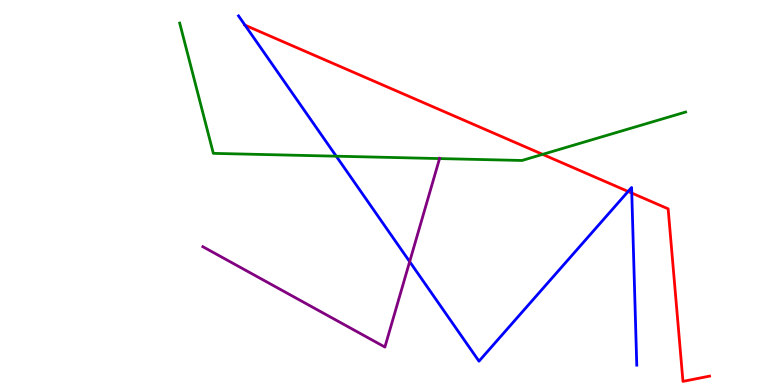[{'lines': ['blue', 'red'], 'intersections': [{'x': 3.16, 'y': 9.35}, {'x': 8.1, 'y': 5.03}, {'x': 8.15, 'y': 4.99}]}, {'lines': ['green', 'red'], 'intersections': [{'x': 7.0, 'y': 5.99}]}, {'lines': ['purple', 'red'], 'intersections': []}, {'lines': ['blue', 'green'], 'intersections': [{'x': 4.34, 'y': 5.94}]}, {'lines': ['blue', 'purple'], 'intersections': [{'x': 5.29, 'y': 3.2}]}, {'lines': ['green', 'purple'], 'intersections': [{'x': 5.67, 'y': 5.88}]}]